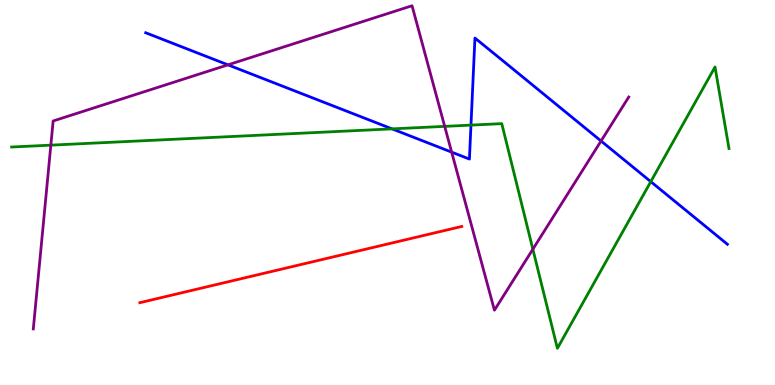[{'lines': ['blue', 'red'], 'intersections': []}, {'lines': ['green', 'red'], 'intersections': []}, {'lines': ['purple', 'red'], 'intersections': []}, {'lines': ['blue', 'green'], 'intersections': [{'x': 5.06, 'y': 6.65}, {'x': 6.08, 'y': 6.75}, {'x': 8.4, 'y': 5.28}]}, {'lines': ['blue', 'purple'], 'intersections': [{'x': 2.94, 'y': 8.32}, {'x': 5.83, 'y': 6.05}, {'x': 7.76, 'y': 6.34}]}, {'lines': ['green', 'purple'], 'intersections': [{'x': 0.656, 'y': 6.23}, {'x': 5.74, 'y': 6.72}, {'x': 6.88, 'y': 3.53}]}]